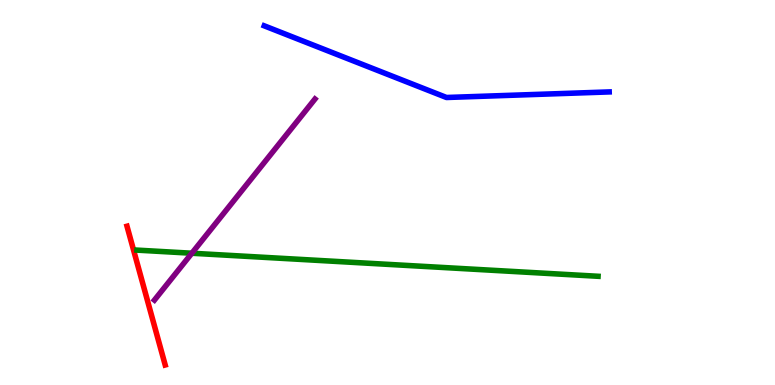[{'lines': ['blue', 'red'], 'intersections': []}, {'lines': ['green', 'red'], 'intersections': []}, {'lines': ['purple', 'red'], 'intersections': []}, {'lines': ['blue', 'green'], 'intersections': []}, {'lines': ['blue', 'purple'], 'intersections': []}, {'lines': ['green', 'purple'], 'intersections': [{'x': 2.48, 'y': 3.42}]}]